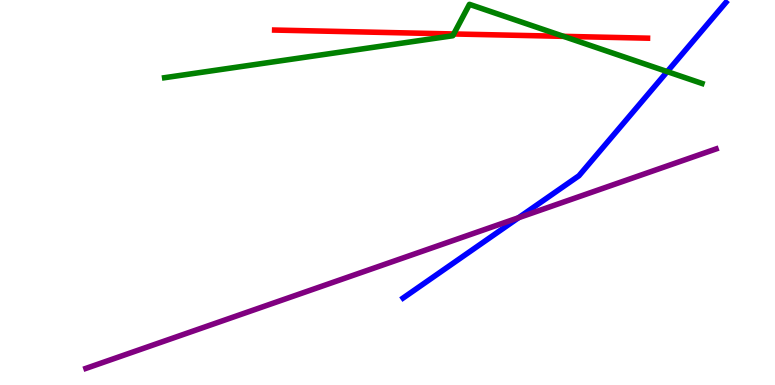[{'lines': ['blue', 'red'], 'intersections': []}, {'lines': ['green', 'red'], 'intersections': [{'x': 5.85, 'y': 9.12}, {'x': 7.27, 'y': 9.06}]}, {'lines': ['purple', 'red'], 'intersections': []}, {'lines': ['blue', 'green'], 'intersections': [{'x': 8.61, 'y': 8.14}]}, {'lines': ['blue', 'purple'], 'intersections': [{'x': 6.69, 'y': 4.34}]}, {'lines': ['green', 'purple'], 'intersections': []}]